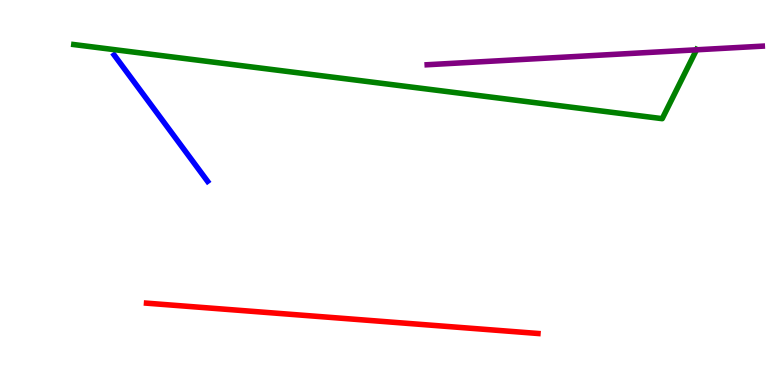[{'lines': ['blue', 'red'], 'intersections': []}, {'lines': ['green', 'red'], 'intersections': []}, {'lines': ['purple', 'red'], 'intersections': []}, {'lines': ['blue', 'green'], 'intersections': []}, {'lines': ['blue', 'purple'], 'intersections': []}, {'lines': ['green', 'purple'], 'intersections': [{'x': 8.99, 'y': 8.71}]}]